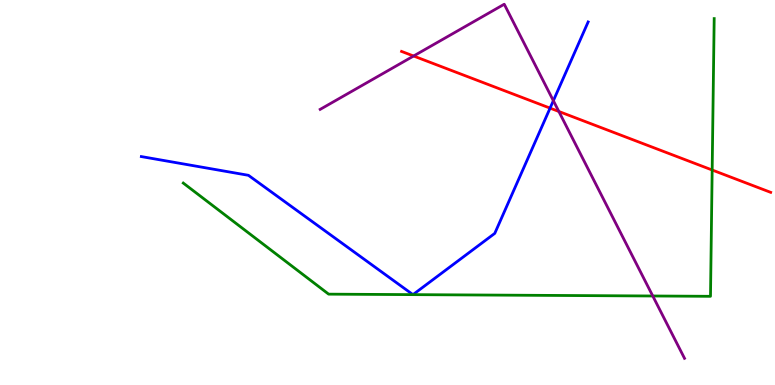[{'lines': ['blue', 'red'], 'intersections': [{'x': 7.1, 'y': 7.19}]}, {'lines': ['green', 'red'], 'intersections': [{'x': 9.19, 'y': 5.58}]}, {'lines': ['purple', 'red'], 'intersections': [{'x': 5.34, 'y': 8.55}, {'x': 7.21, 'y': 7.1}]}, {'lines': ['blue', 'green'], 'intersections': [{'x': 5.33, 'y': 2.35}, {'x': 5.33, 'y': 2.35}]}, {'lines': ['blue', 'purple'], 'intersections': [{'x': 7.14, 'y': 7.38}]}, {'lines': ['green', 'purple'], 'intersections': [{'x': 8.42, 'y': 2.31}]}]